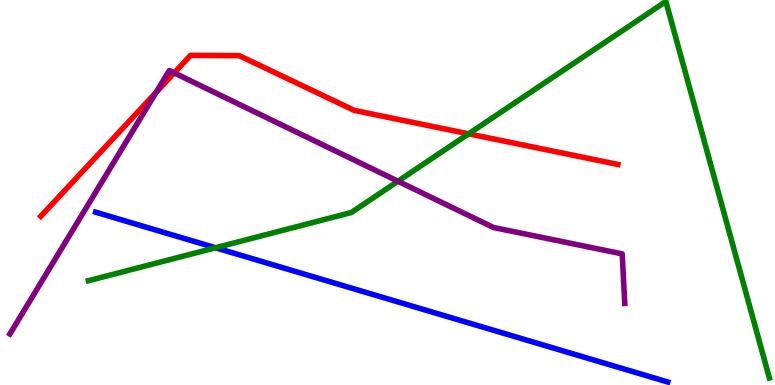[{'lines': ['blue', 'red'], 'intersections': []}, {'lines': ['green', 'red'], 'intersections': [{'x': 6.05, 'y': 6.52}]}, {'lines': ['purple', 'red'], 'intersections': [{'x': 2.01, 'y': 7.6}, {'x': 2.25, 'y': 8.11}]}, {'lines': ['blue', 'green'], 'intersections': [{'x': 2.78, 'y': 3.56}]}, {'lines': ['blue', 'purple'], 'intersections': []}, {'lines': ['green', 'purple'], 'intersections': [{'x': 5.13, 'y': 5.29}]}]